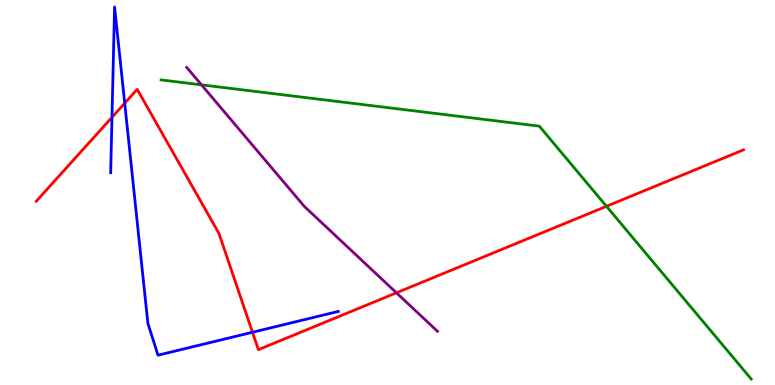[{'lines': ['blue', 'red'], 'intersections': [{'x': 1.44, 'y': 6.95}, {'x': 1.61, 'y': 7.32}, {'x': 3.26, 'y': 1.37}]}, {'lines': ['green', 'red'], 'intersections': [{'x': 7.83, 'y': 4.64}]}, {'lines': ['purple', 'red'], 'intersections': [{'x': 5.12, 'y': 2.39}]}, {'lines': ['blue', 'green'], 'intersections': []}, {'lines': ['blue', 'purple'], 'intersections': []}, {'lines': ['green', 'purple'], 'intersections': [{'x': 2.6, 'y': 7.8}]}]